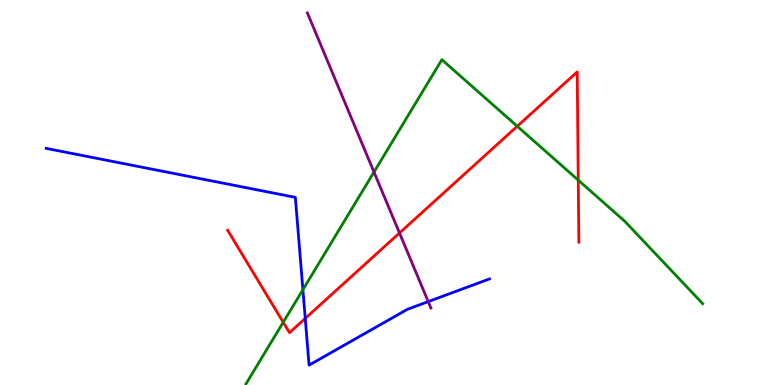[{'lines': ['blue', 'red'], 'intersections': [{'x': 3.94, 'y': 1.73}]}, {'lines': ['green', 'red'], 'intersections': [{'x': 3.65, 'y': 1.63}, {'x': 6.67, 'y': 6.72}, {'x': 7.46, 'y': 5.32}]}, {'lines': ['purple', 'red'], 'intersections': [{'x': 5.15, 'y': 3.95}]}, {'lines': ['blue', 'green'], 'intersections': [{'x': 3.91, 'y': 2.48}]}, {'lines': ['blue', 'purple'], 'intersections': [{'x': 5.53, 'y': 2.17}]}, {'lines': ['green', 'purple'], 'intersections': [{'x': 4.83, 'y': 5.53}]}]